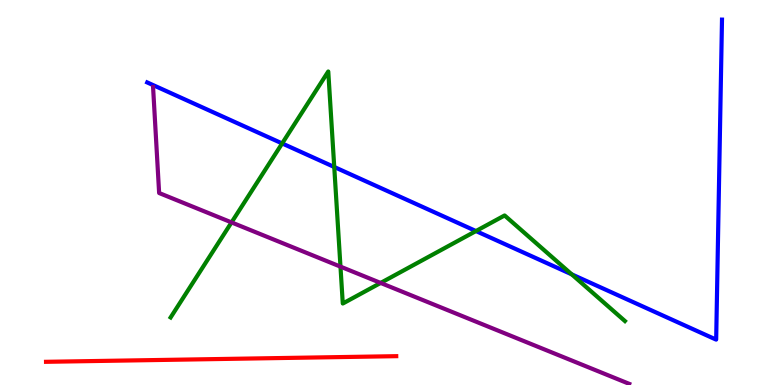[{'lines': ['blue', 'red'], 'intersections': []}, {'lines': ['green', 'red'], 'intersections': []}, {'lines': ['purple', 'red'], 'intersections': []}, {'lines': ['blue', 'green'], 'intersections': [{'x': 3.64, 'y': 6.27}, {'x': 4.31, 'y': 5.66}, {'x': 6.14, 'y': 4.0}, {'x': 7.38, 'y': 2.87}]}, {'lines': ['blue', 'purple'], 'intersections': []}, {'lines': ['green', 'purple'], 'intersections': [{'x': 2.99, 'y': 4.22}, {'x': 4.39, 'y': 3.07}, {'x': 4.91, 'y': 2.65}]}]